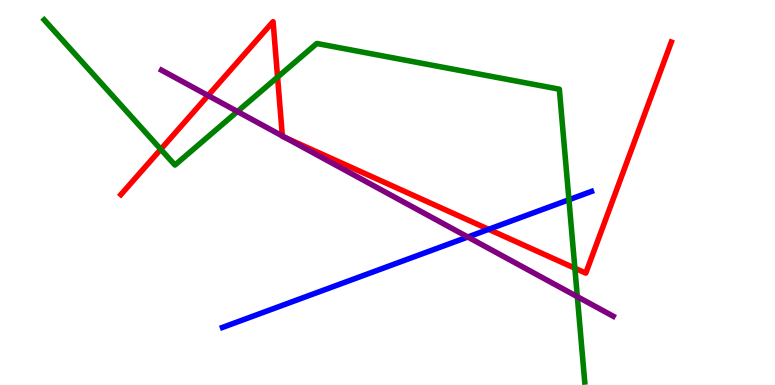[{'lines': ['blue', 'red'], 'intersections': [{'x': 6.31, 'y': 4.04}]}, {'lines': ['green', 'red'], 'intersections': [{'x': 2.07, 'y': 6.12}, {'x': 3.58, 'y': 8.0}, {'x': 7.42, 'y': 3.03}]}, {'lines': ['purple', 'red'], 'intersections': [{'x': 2.68, 'y': 7.52}, {'x': 3.64, 'y': 6.47}, {'x': 3.69, 'y': 6.42}]}, {'lines': ['blue', 'green'], 'intersections': [{'x': 7.34, 'y': 4.81}]}, {'lines': ['blue', 'purple'], 'intersections': [{'x': 6.04, 'y': 3.84}]}, {'lines': ['green', 'purple'], 'intersections': [{'x': 3.06, 'y': 7.1}, {'x': 7.45, 'y': 2.29}]}]